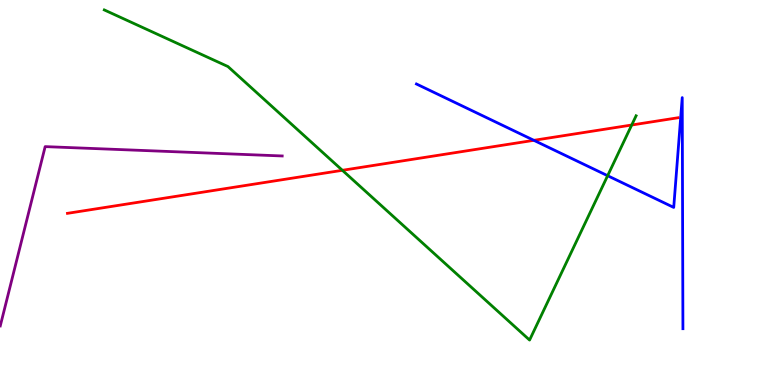[{'lines': ['blue', 'red'], 'intersections': [{'x': 6.89, 'y': 6.36}]}, {'lines': ['green', 'red'], 'intersections': [{'x': 4.42, 'y': 5.58}, {'x': 8.15, 'y': 6.75}]}, {'lines': ['purple', 'red'], 'intersections': []}, {'lines': ['blue', 'green'], 'intersections': [{'x': 7.84, 'y': 5.44}]}, {'lines': ['blue', 'purple'], 'intersections': []}, {'lines': ['green', 'purple'], 'intersections': []}]